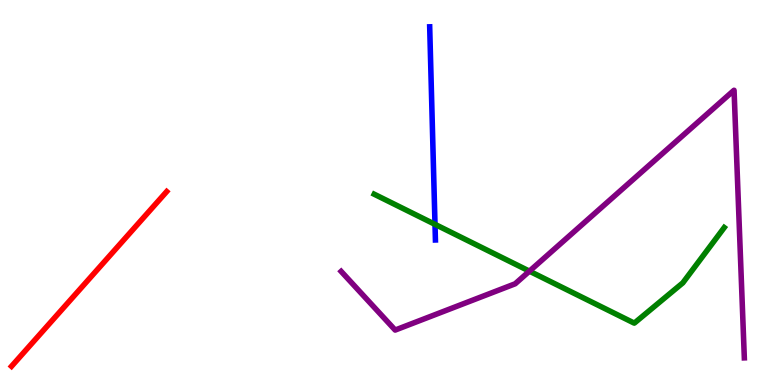[{'lines': ['blue', 'red'], 'intersections': []}, {'lines': ['green', 'red'], 'intersections': []}, {'lines': ['purple', 'red'], 'intersections': []}, {'lines': ['blue', 'green'], 'intersections': [{'x': 5.61, 'y': 4.17}]}, {'lines': ['blue', 'purple'], 'intersections': []}, {'lines': ['green', 'purple'], 'intersections': [{'x': 6.83, 'y': 2.96}]}]